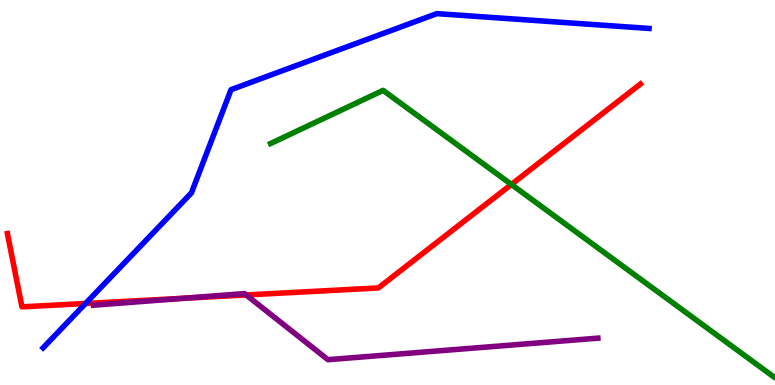[{'lines': ['blue', 'red'], 'intersections': [{'x': 1.1, 'y': 2.12}]}, {'lines': ['green', 'red'], 'intersections': [{'x': 6.6, 'y': 5.21}]}, {'lines': ['purple', 'red'], 'intersections': [{'x': 2.37, 'y': 2.25}, {'x': 3.18, 'y': 2.34}]}, {'lines': ['blue', 'green'], 'intersections': []}, {'lines': ['blue', 'purple'], 'intersections': []}, {'lines': ['green', 'purple'], 'intersections': []}]